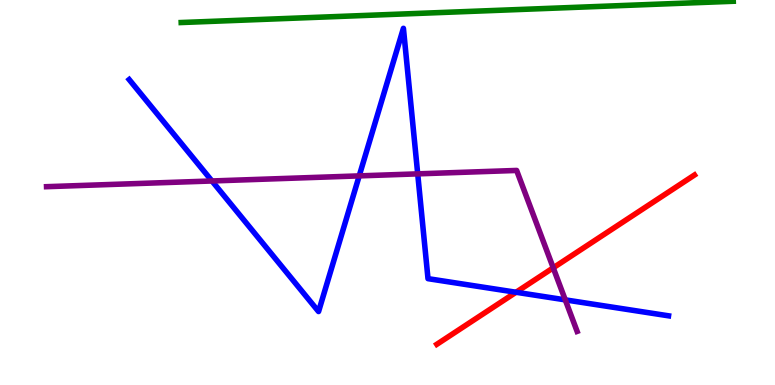[{'lines': ['blue', 'red'], 'intersections': [{'x': 6.66, 'y': 2.41}]}, {'lines': ['green', 'red'], 'intersections': []}, {'lines': ['purple', 'red'], 'intersections': [{'x': 7.14, 'y': 3.04}]}, {'lines': ['blue', 'green'], 'intersections': []}, {'lines': ['blue', 'purple'], 'intersections': [{'x': 2.73, 'y': 5.3}, {'x': 4.63, 'y': 5.43}, {'x': 5.39, 'y': 5.48}, {'x': 7.29, 'y': 2.21}]}, {'lines': ['green', 'purple'], 'intersections': []}]